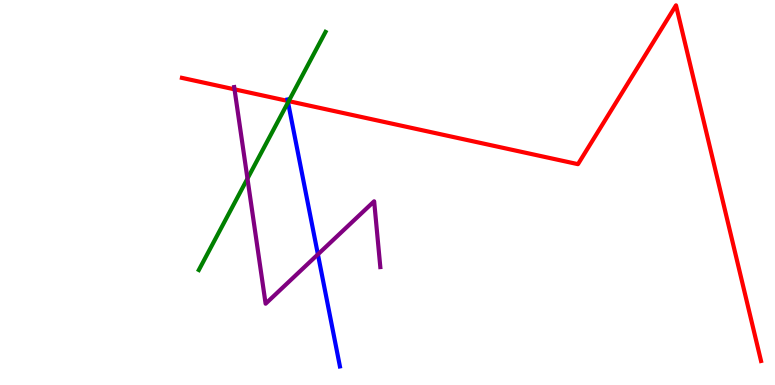[{'lines': ['blue', 'red'], 'intersections': [{'x': 3.71, 'y': 7.38}]}, {'lines': ['green', 'red'], 'intersections': [{'x': 3.73, 'y': 7.37}]}, {'lines': ['purple', 'red'], 'intersections': [{'x': 3.03, 'y': 7.68}]}, {'lines': ['blue', 'green'], 'intersections': [{'x': 3.72, 'y': 7.34}]}, {'lines': ['blue', 'purple'], 'intersections': [{'x': 4.1, 'y': 3.39}]}, {'lines': ['green', 'purple'], 'intersections': [{'x': 3.19, 'y': 5.36}]}]